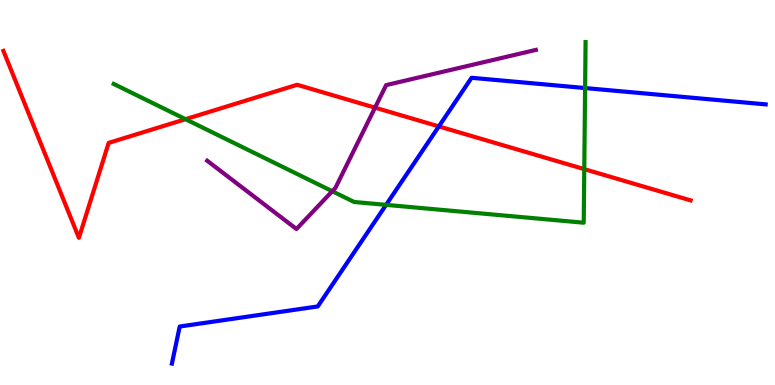[{'lines': ['blue', 'red'], 'intersections': [{'x': 5.66, 'y': 6.72}]}, {'lines': ['green', 'red'], 'intersections': [{'x': 2.39, 'y': 6.9}, {'x': 7.54, 'y': 5.61}]}, {'lines': ['purple', 'red'], 'intersections': [{'x': 4.84, 'y': 7.2}]}, {'lines': ['blue', 'green'], 'intersections': [{'x': 4.98, 'y': 4.68}, {'x': 7.55, 'y': 7.71}]}, {'lines': ['blue', 'purple'], 'intersections': []}, {'lines': ['green', 'purple'], 'intersections': [{'x': 4.29, 'y': 5.03}]}]